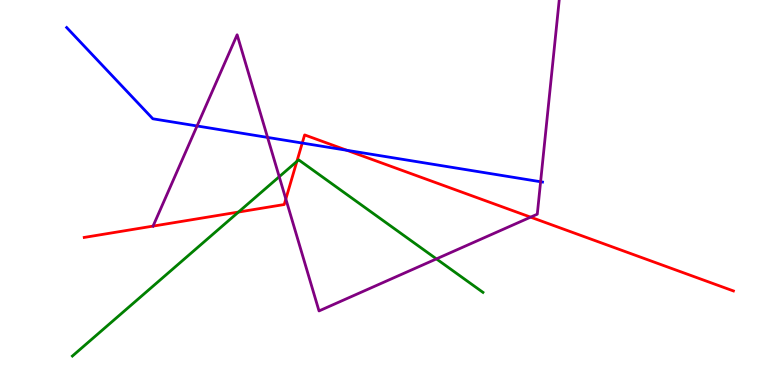[{'lines': ['blue', 'red'], 'intersections': [{'x': 3.9, 'y': 6.28}, {'x': 4.48, 'y': 6.1}]}, {'lines': ['green', 'red'], 'intersections': [{'x': 3.08, 'y': 4.49}, {'x': 3.83, 'y': 5.81}]}, {'lines': ['purple', 'red'], 'intersections': [{'x': 1.98, 'y': 4.13}, {'x': 3.69, 'y': 4.83}, {'x': 6.85, 'y': 4.36}]}, {'lines': ['blue', 'green'], 'intersections': []}, {'lines': ['blue', 'purple'], 'intersections': [{'x': 2.54, 'y': 6.73}, {'x': 3.45, 'y': 6.43}, {'x': 6.98, 'y': 5.28}]}, {'lines': ['green', 'purple'], 'intersections': [{'x': 3.6, 'y': 5.41}, {'x': 5.63, 'y': 3.28}]}]